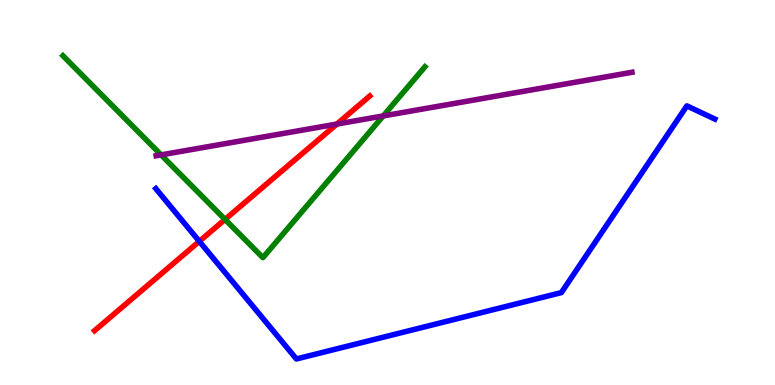[{'lines': ['blue', 'red'], 'intersections': [{'x': 2.57, 'y': 3.73}]}, {'lines': ['green', 'red'], 'intersections': [{'x': 2.9, 'y': 4.3}]}, {'lines': ['purple', 'red'], 'intersections': [{'x': 4.35, 'y': 6.78}]}, {'lines': ['blue', 'green'], 'intersections': []}, {'lines': ['blue', 'purple'], 'intersections': []}, {'lines': ['green', 'purple'], 'intersections': [{'x': 2.08, 'y': 5.98}, {'x': 4.94, 'y': 6.99}]}]